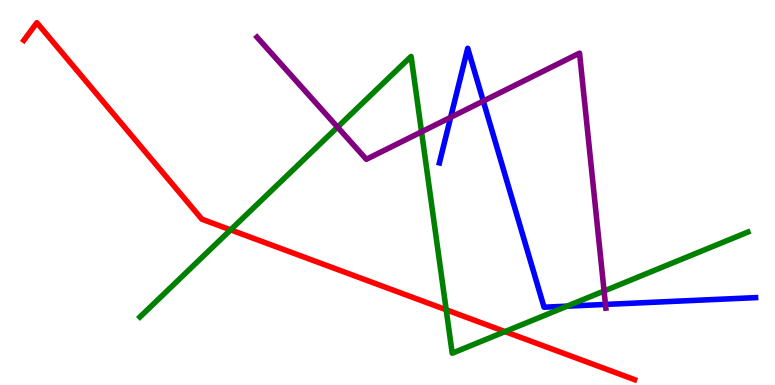[{'lines': ['blue', 'red'], 'intersections': []}, {'lines': ['green', 'red'], 'intersections': [{'x': 2.98, 'y': 4.03}, {'x': 5.76, 'y': 1.95}, {'x': 6.52, 'y': 1.39}]}, {'lines': ['purple', 'red'], 'intersections': []}, {'lines': ['blue', 'green'], 'intersections': [{'x': 7.32, 'y': 2.05}]}, {'lines': ['blue', 'purple'], 'intersections': [{'x': 5.81, 'y': 6.95}, {'x': 6.24, 'y': 7.37}, {'x': 7.81, 'y': 2.09}]}, {'lines': ['green', 'purple'], 'intersections': [{'x': 4.36, 'y': 6.7}, {'x': 5.44, 'y': 6.58}, {'x': 7.79, 'y': 2.44}]}]